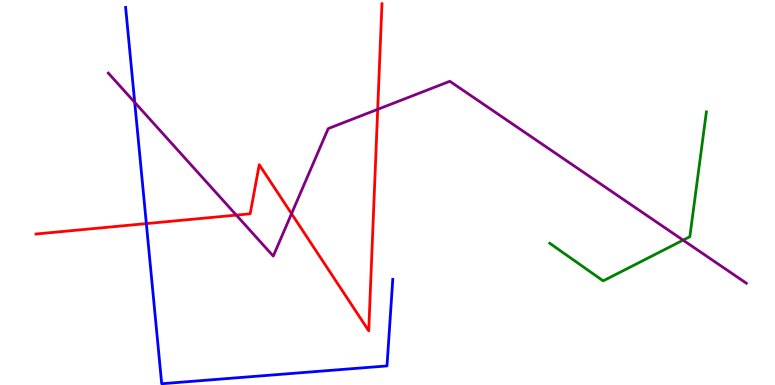[{'lines': ['blue', 'red'], 'intersections': [{'x': 1.89, 'y': 4.19}]}, {'lines': ['green', 'red'], 'intersections': []}, {'lines': ['purple', 'red'], 'intersections': [{'x': 3.05, 'y': 4.41}, {'x': 3.76, 'y': 4.45}, {'x': 4.87, 'y': 7.16}]}, {'lines': ['blue', 'green'], 'intersections': []}, {'lines': ['blue', 'purple'], 'intersections': [{'x': 1.74, 'y': 7.34}]}, {'lines': ['green', 'purple'], 'intersections': [{'x': 8.81, 'y': 3.76}]}]